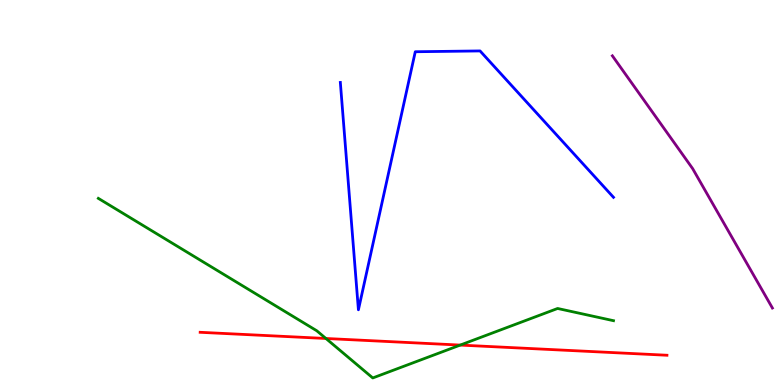[{'lines': ['blue', 'red'], 'intersections': []}, {'lines': ['green', 'red'], 'intersections': [{'x': 4.21, 'y': 1.21}, {'x': 5.94, 'y': 1.04}]}, {'lines': ['purple', 'red'], 'intersections': []}, {'lines': ['blue', 'green'], 'intersections': []}, {'lines': ['blue', 'purple'], 'intersections': []}, {'lines': ['green', 'purple'], 'intersections': []}]